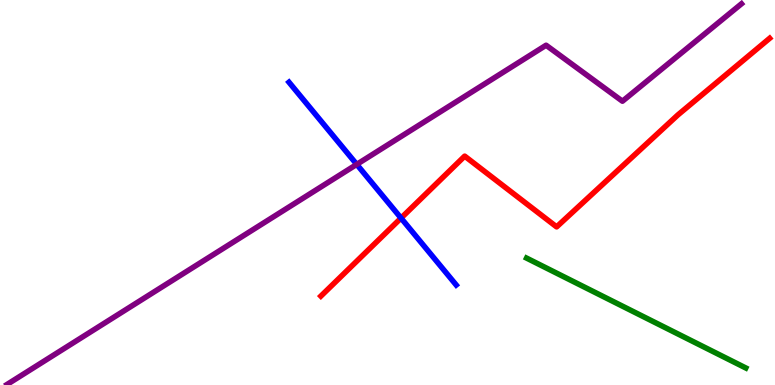[{'lines': ['blue', 'red'], 'intersections': [{'x': 5.17, 'y': 4.34}]}, {'lines': ['green', 'red'], 'intersections': []}, {'lines': ['purple', 'red'], 'intersections': []}, {'lines': ['blue', 'green'], 'intersections': []}, {'lines': ['blue', 'purple'], 'intersections': [{'x': 4.6, 'y': 5.73}]}, {'lines': ['green', 'purple'], 'intersections': []}]